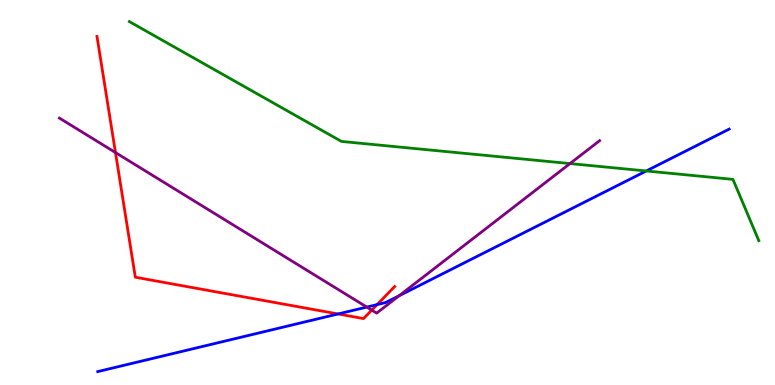[{'lines': ['blue', 'red'], 'intersections': [{'x': 4.36, 'y': 1.85}, {'x': 4.87, 'y': 2.09}]}, {'lines': ['green', 'red'], 'intersections': []}, {'lines': ['purple', 'red'], 'intersections': [{'x': 1.49, 'y': 6.04}, {'x': 4.8, 'y': 1.94}]}, {'lines': ['blue', 'green'], 'intersections': [{'x': 8.34, 'y': 5.56}]}, {'lines': ['blue', 'purple'], 'intersections': [{'x': 4.73, 'y': 2.02}, {'x': 5.15, 'y': 2.32}]}, {'lines': ['green', 'purple'], 'intersections': [{'x': 7.35, 'y': 5.75}]}]